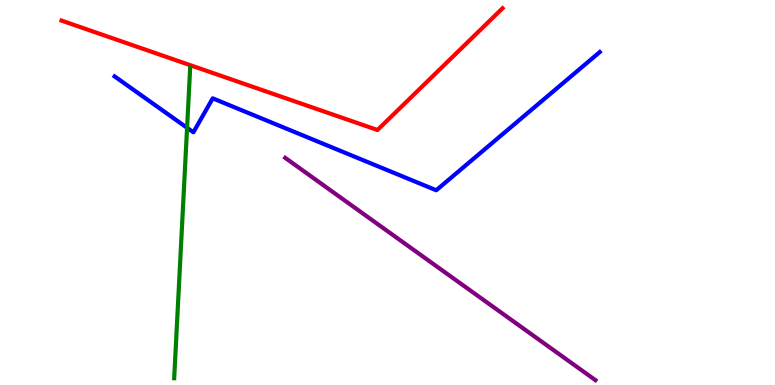[{'lines': ['blue', 'red'], 'intersections': []}, {'lines': ['green', 'red'], 'intersections': []}, {'lines': ['purple', 'red'], 'intersections': []}, {'lines': ['blue', 'green'], 'intersections': [{'x': 2.41, 'y': 6.68}]}, {'lines': ['blue', 'purple'], 'intersections': []}, {'lines': ['green', 'purple'], 'intersections': []}]